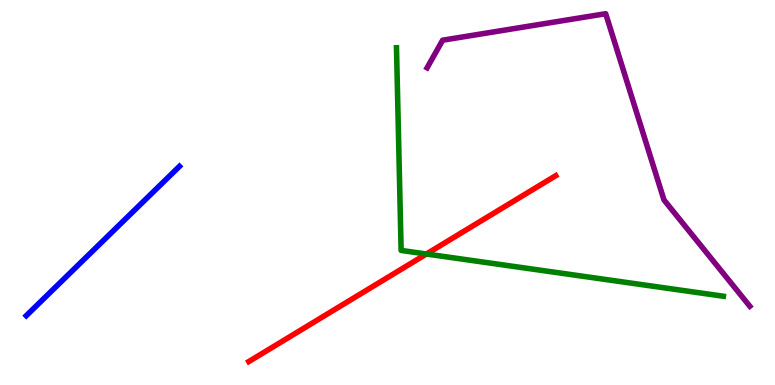[{'lines': ['blue', 'red'], 'intersections': []}, {'lines': ['green', 'red'], 'intersections': [{'x': 5.5, 'y': 3.4}]}, {'lines': ['purple', 'red'], 'intersections': []}, {'lines': ['blue', 'green'], 'intersections': []}, {'lines': ['blue', 'purple'], 'intersections': []}, {'lines': ['green', 'purple'], 'intersections': []}]